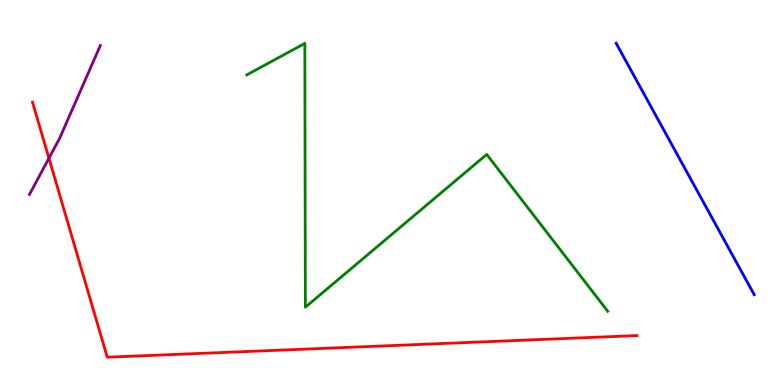[{'lines': ['blue', 'red'], 'intersections': []}, {'lines': ['green', 'red'], 'intersections': []}, {'lines': ['purple', 'red'], 'intersections': [{'x': 0.631, 'y': 5.89}]}, {'lines': ['blue', 'green'], 'intersections': []}, {'lines': ['blue', 'purple'], 'intersections': []}, {'lines': ['green', 'purple'], 'intersections': []}]